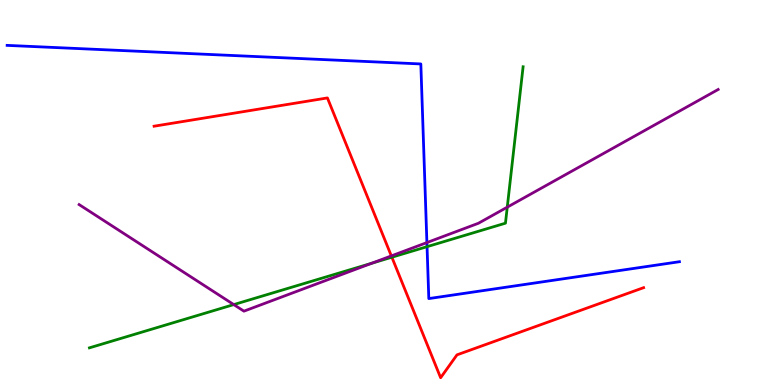[{'lines': ['blue', 'red'], 'intersections': []}, {'lines': ['green', 'red'], 'intersections': [{'x': 5.06, 'y': 3.32}]}, {'lines': ['purple', 'red'], 'intersections': [{'x': 5.05, 'y': 3.35}]}, {'lines': ['blue', 'green'], 'intersections': [{'x': 5.51, 'y': 3.59}]}, {'lines': ['blue', 'purple'], 'intersections': [{'x': 5.51, 'y': 3.7}]}, {'lines': ['green', 'purple'], 'intersections': [{'x': 3.02, 'y': 2.09}, {'x': 4.8, 'y': 3.16}, {'x': 6.55, 'y': 4.62}]}]